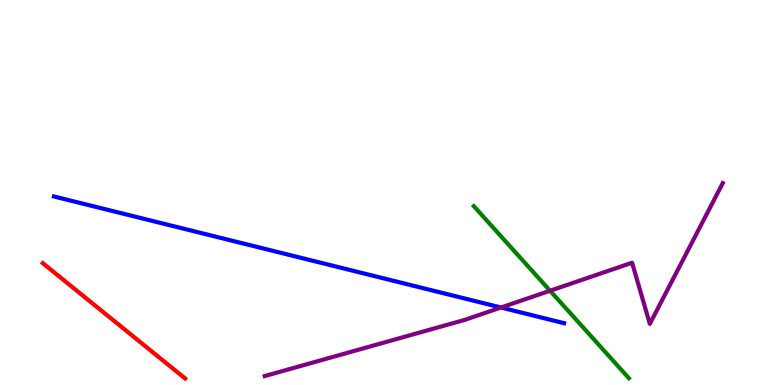[{'lines': ['blue', 'red'], 'intersections': []}, {'lines': ['green', 'red'], 'intersections': []}, {'lines': ['purple', 'red'], 'intersections': []}, {'lines': ['blue', 'green'], 'intersections': []}, {'lines': ['blue', 'purple'], 'intersections': [{'x': 6.46, 'y': 2.01}]}, {'lines': ['green', 'purple'], 'intersections': [{'x': 7.1, 'y': 2.45}]}]